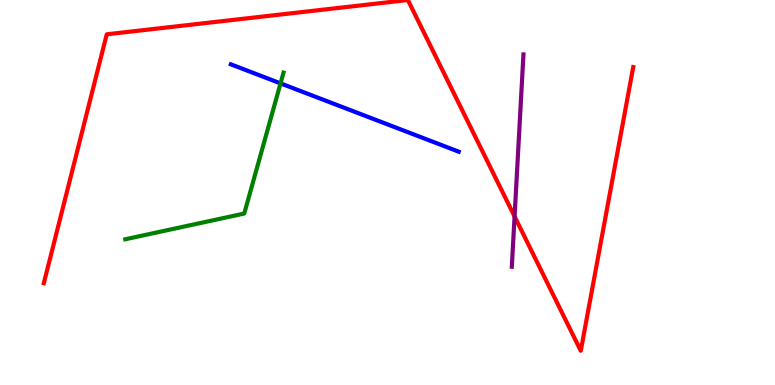[{'lines': ['blue', 'red'], 'intersections': []}, {'lines': ['green', 'red'], 'intersections': []}, {'lines': ['purple', 'red'], 'intersections': [{'x': 6.64, 'y': 4.38}]}, {'lines': ['blue', 'green'], 'intersections': [{'x': 3.62, 'y': 7.83}]}, {'lines': ['blue', 'purple'], 'intersections': []}, {'lines': ['green', 'purple'], 'intersections': []}]